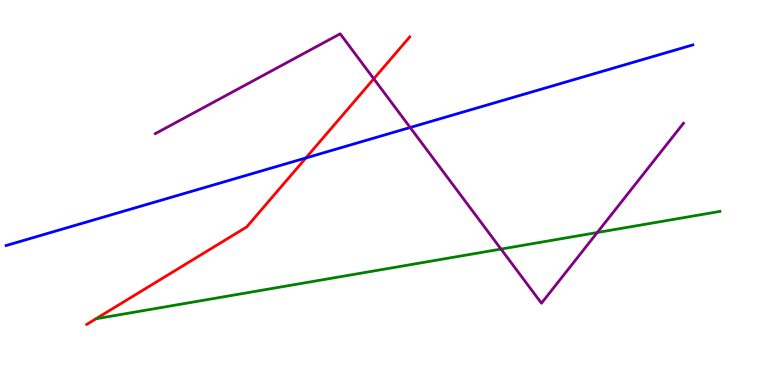[{'lines': ['blue', 'red'], 'intersections': [{'x': 3.95, 'y': 5.9}]}, {'lines': ['green', 'red'], 'intersections': []}, {'lines': ['purple', 'red'], 'intersections': [{'x': 4.82, 'y': 7.95}]}, {'lines': ['blue', 'green'], 'intersections': []}, {'lines': ['blue', 'purple'], 'intersections': [{'x': 5.29, 'y': 6.69}]}, {'lines': ['green', 'purple'], 'intersections': [{'x': 6.46, 'y': 3.53}, {'x': 7.71, 'y': 3.96}]}]